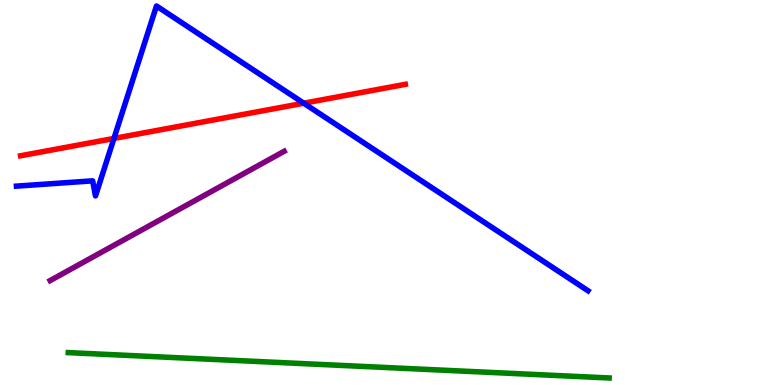[{'lines': ['blue', 'red'], 'intersections': [{'x': 1.47, 'y': 6.4}, {'x': 3.92, 'y': 7.32}]}, {'lines': ['green', 'red'], 'intersections': []}, {'lines': ['purple', 'red'], 'intersections': []}, {'lines': ['blue', 'green'], 'intersections': []}, {'lines': ['blue', 'purple'], 'intersections': []}, {'lines': ['green', 'purple'], 'intersections': []}]